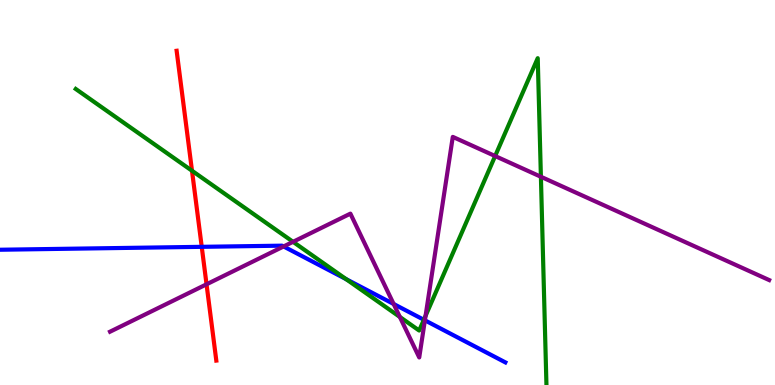[{'lines': ['blue', 'red'], 'intersections': [{'x': 2.6, 'y': 3.59}]}, {'lines': ['green', 'red'], 'intersections': [{'x': 2.48, 'y': 5.57}]}, {'lines': ['purple', 'red'], 'intersections': [{'x': 2.67, 'y': 2.62}]}, {'lines': ['blue', 'green'], 'intersections': [{'x': 4.47, 'y': 2.75}, {'x': 5.47, 'y': 1.69}]}, {'lines': ['blue', 'purple'], 'intersections': [{'x': 3.66, 'y': 3.6}, {'x': 5.08, 'y': 2.1}, {'x': 5.48, 'y': 1.68}]}, {'lines': ['green', 'purple'], 'intersections': [{'x': 3.78, 'y': 3.72}, {'x': 5.16, 'y': 1.77}, {'x': 5.49, 'y': 1.8}, {'x': 6.39, 'y': 5.95}, {'x': 6.98, 'y': 5.41}]}]